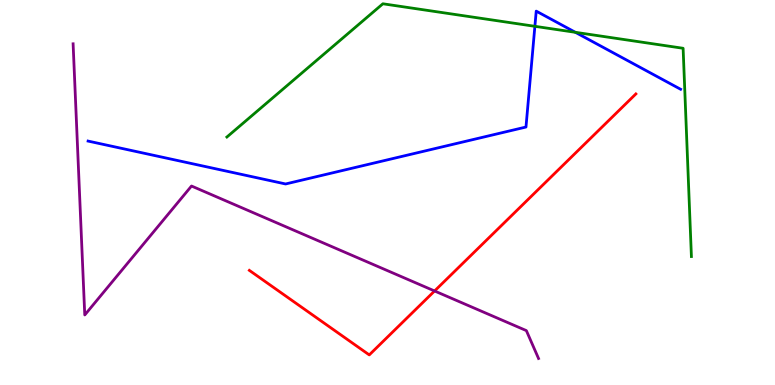[{'lines': ['blue', 'red'], 'intersections': []}, {'lines': ['green', 'red'], 'intersections': []}, {'lines': ['purple', 'red'], 'intersections': [{'x': 5.61, 'y': 2.44}]}, {'lines': ['blue', 'green'], 'intersections': [{'x': 6.9, 'y': 9.32}, {'x': 7.42, 'y': 9.16}]}, {'lines': ['blue', 'purple'], 'intersections': []}, {'lines': ['green', 'purple'], 'intersections': []}]